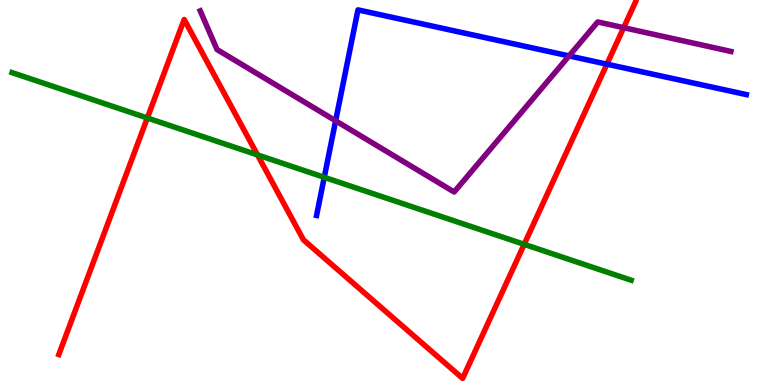[{'lines': ['blue', 'red'], 'intersections': [{'x': 7.83, 'y': 8.33}]}, {'lines': ['green', 'red'], 'intersections': [{'x': 1.9, 'y': 6.94}, {'x': 3.32, 'y': 5.98}, {'x': 6.76, 'y': 3.65}]}, {'lines': ['purple', 'red'], 'intersections': [{'x': 8.05, 'y': 9.28}]}, {'lines': ['blue', 'green'], 'intersections': [{'x': 4.18, 'y': 5.39}]}, {'lines': ['blue', 'purple'], 'intersections': [{'x': 4.33, 'y': 6.86}, {'x': 7.34, 'y': 8.55}]}, {'lines': ['green', 'purple'], 'intersections': []}]